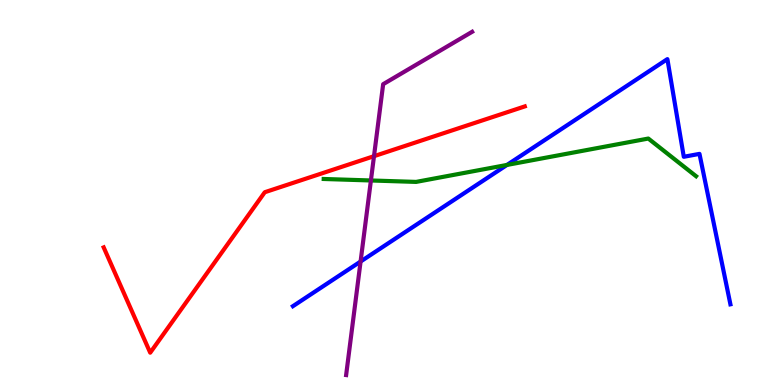[{'lines': ['blue', 'red'], 'intersections': []}, {'lines': ['green', 'red'], 'intersections': []}, {'lines': ['purple', 'red'], 'intersections': [{'x': 4.83, 'y': 5.94}]}, {'lines': ['blue', 'green'], 'intersections': [{'x': 6.54, 'y': 5.72}]}, {'lines': ['blue', 'purple'], 'intersections': [{'x': 4.65, 'y': 3.21}]}, {'lines': ['green', 'purple'], 'intersections': [{'x': 4.79, 'y': 5.31}]}]